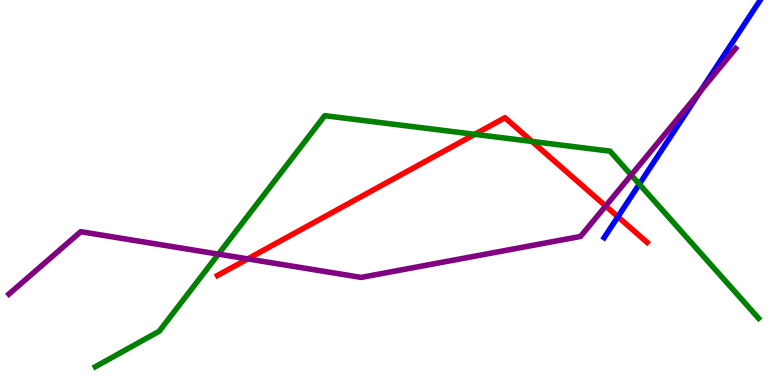[{'lines': ['blue', 'red'], 'intersections': [{'x': 7.97, 'y': 4.37}]}, {'lines': ['green', 'red'], 'intersections': [{'x': 6.13, 'y': 6.51}, {'x': 6.86, 'y': 6.33}]}, {'lines': ['purple', 'red'], 'intersections': [{'x': 3.2, 'y': 3.28}, {'x': 7.81, 'y': 4.65}]}, {'lines': ['blue', 'green'], 'intersections': [{'x': 8.25, 'y': 5.22}]}, {'lines': ['blue', 'purple'], 'intersections': [{'x': 9.04, 'y': 7.63}]}, {'lines': ['green', 'purple'], 'intersections': [{'x': 2.82, 'y': 3.4}, {'x': 8.14, 'y': 5.45}]}]